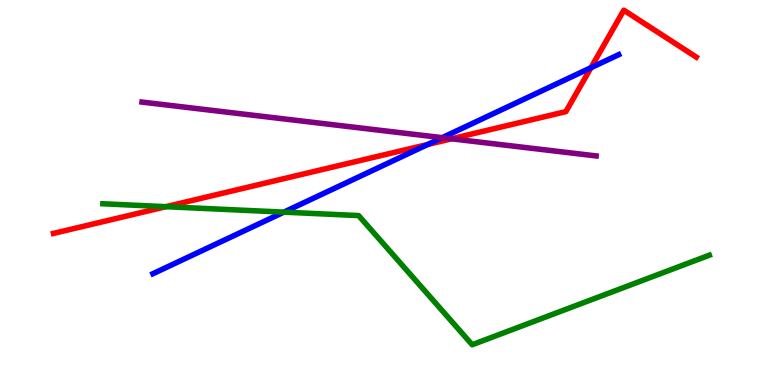[{'lines': ['blue', 'red'], 'intersections': [{'x': 5.52, 'y': 6.25}, {'x': 7.63, 'y': 8.24}]}, {'lines': ['green', 'red'], 'intersections': [{'x': 2.14, 'y': 4.63}]}, {'lines': ['purple', 'red'], 'intersections': [{'x': 5.83, 'y': 6.4}]}, {'lines': ['blue', 'green'], 'intersections': [{'x': 3.66, 'y': 4.49}]}, {'lines': ['blue', 'purple'], 'intersections': [{'x': 5.71, 'y': 6.42}]}, {'lines': ['green', 'purple'], 'intersections': []}]